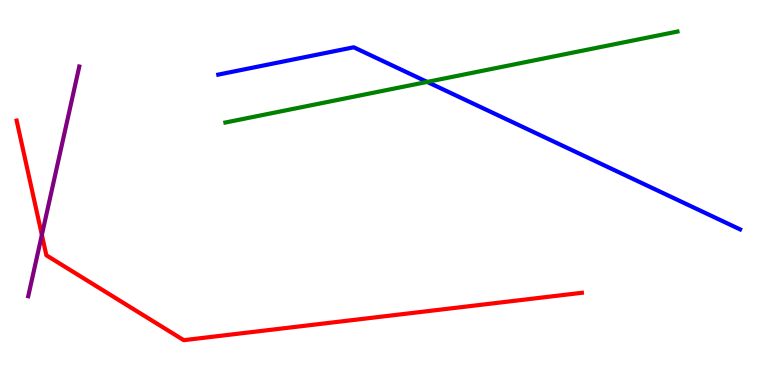[{'lines': ['blue', 'red'], 'intersections': []}, {'lines': ['green', 'red'], 'intersections': []}, {'lines': ['purple', 'red'], 'intersections': [{'x': 0.54, 'y': 3.9}]}, {'lines': ['blue', 'green'], 'intersections': [{'x': 5.51, 'y': 7.87}]}, {'lines': ['blue', 'purple'], 'intersections': []}, {'lines': ['green', 'purple'], 'intersections': []}]